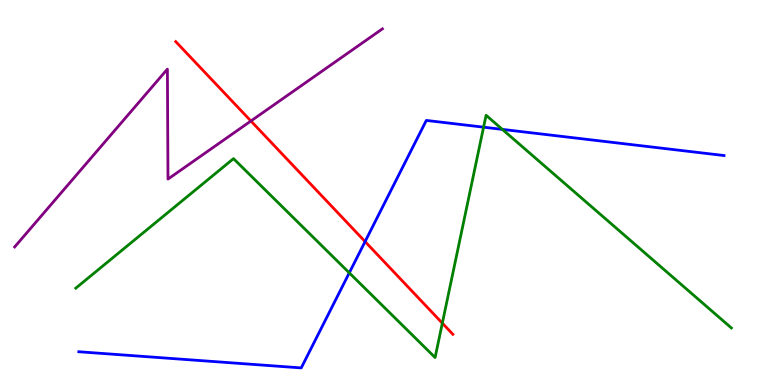[{'lines': ['blue', 'red'], 'intersections': [{'x': 4.71, 'y': 3.73}]}, {'lines': ['green', 'red'], 'intersections': [{'x': 5.71, 'y': 1.61}]}, {'lines': ['purple', 'red'], 'intersections': [{'x': 3.24, 'y': 6.86}]}, {'lines': ['blue', 'green'], 'intersections': [{'x': 4.51, 'y': 2.91}, {'x': 6.24, 'y': 6.7}, {'x': 6.48, 'y': 6.64}]}, {'lines': ['blue', 'purple'], 'intersections': []}, {'lines': ['green', 'purple'], 'intersections': []}]